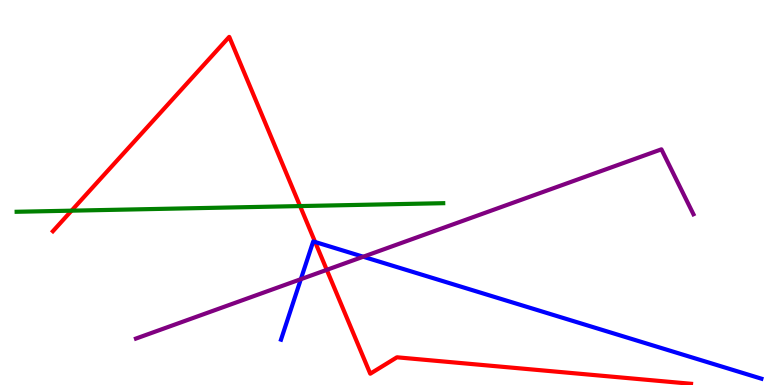[{'lines': ['blue', 'red'], 'intersections': [{'x': 4.07, 'y': 3.71}]}, {'lines': ['green', 'red'], 'intersections': [{'x': 0.923, 'y': 4.53}, {'x': 3.87, 'y': 4.65}]}, {'lines': ['purple', 'red'], 'intersections': [{'x': 4.22, 'y': 2.99}]}, {'lines': ['blue', 'green'], 'intersections': []}, {'lines': ['blue', 'purple'], 'intersections': [{'x': 3.88, 'y': 2.75}, {'x': 4.69, 'y': 3.33}]}, {'lines': ['green', 'purple'], 'intersections': []}]